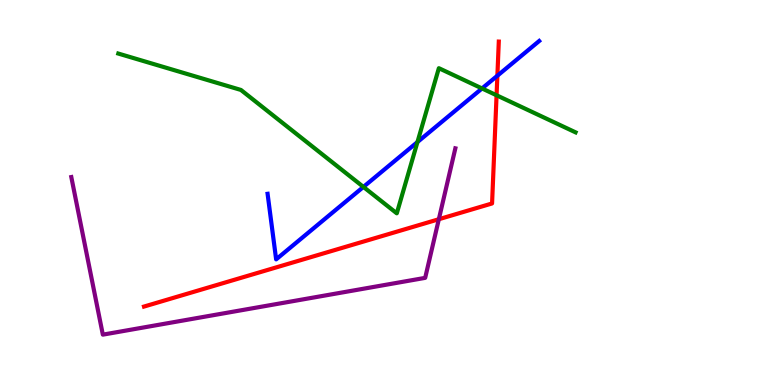[{'lines': ['blue', 'red'], 'intersections': [{'x': 6.42, 'y': 8.03}]}, {'lines': ['green', 'red'], 'intersections': [{'x': 6.41, 'y': 7.53}]}, {'lines': ['purple', 'red'], 'intersections': [{'x': 5.66, 'y': 4.31}]}, {'lines': ['blue', 'green'], 'intersections': [{'x': 4.69, 'y': 5.15}, {'x': 5.39, 'y': 6.31}, {'x': 6.22, 'y': 7.7}]}, {'lines': ['blue', 'purple'], 'intersections': []}, {'lines': ['green', 'purple'], 'intersections': []}]